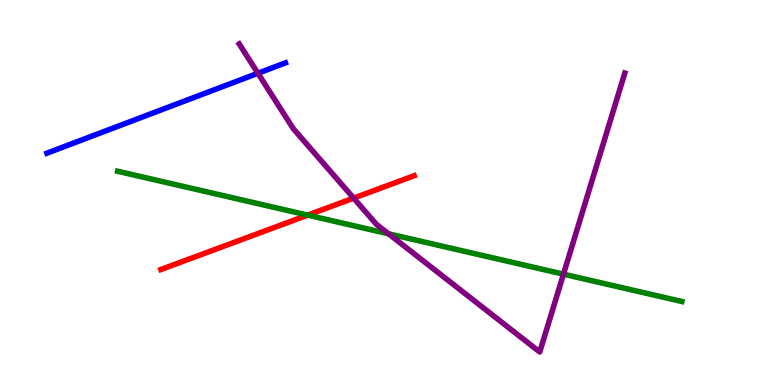[{'lines': ['blue', 'red'], 'intersections': []}, {'lines': ['green', 'red'], 'intersections': [{'x': 3.97, 'y': 4.41}]}, {'lines': ['purple', 'red'], 'intersections': [{'x': 4.56, 'y': 4.85}]}, {'lines': ['blue', 'green'], 'intersections': []}, {'lines': ['blue', 'purple'], 'intersections': [{'x': 3.33, 'y': 8.1}]}, {'lines': ['green', 'purple'], 'intersections': [{'x': 5.01, 'y': 3.93}, {'x': 7.27, 'y': 2.88}]}]